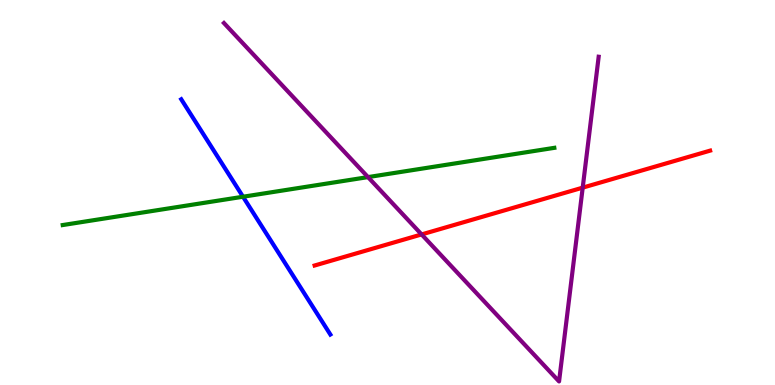[{'lines': ['blue', 'red'], 'intersections': []}, {'lines': ['green', 'red'], 'intersections': []}, {'lines': ['purple', 'red'], 'intersections': [{'x': 5.44, 'y': 3.91}, {'x': 7.52, 'y': 5.13}]}, {'lines': ['blue', 'green'], 'intersections': [{'x': 3.14, 'y': 4.89}]}, {'lines': ['blue', 'purple'], 'intersections': []}, {'lines': ['green', 'purple'], 'intersections': [{'x': 4.75, 'y': 5.4}]}]